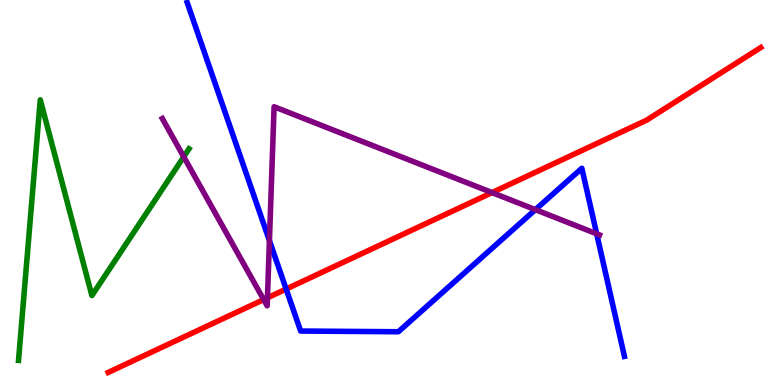[{'lines': ['blue', 'red'], 'intersections': [{'x': 3.69, 'y': 2.49}]}, {'lines': ['green', 'red'], 'intersections': []}, {'lines': ['purple', 'red'], 'intersections': [{'x': 3.4, 'y': 2.22}, {'x': 3.45, 'y': 2.26}, {'x': 6.35, 'y': 5.0}]}, {'lines': ['blue', 'green'], 'intersections': []}, {'lines': ['blue', 'purple'], 'intersections': [{'x': 3.48, 'y': 3.75}, {'x': 6.91, 'y': 4.55}, {'x': 7.7, 'y': 3.93}]}, {'lines': ['green', 'purple'], 'intersections': [{'x': 2.37, 'y': 5.93}]}]